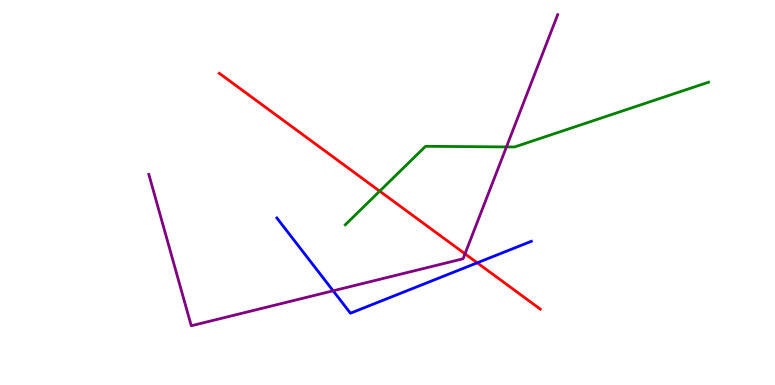[{'lines': ['blue', 'red'], 'intersections': [{'x': 6.16, 'y': 3.17}]}, {'lines': ['green', 'red'], 'intersections': [{'x': 4.9, 'y': 5.04}]}, {'lines': ['purple', 'red'], 'intersections': [{'x': 6.0, 'y': 3.41}]}, {'lines': ['blue', 'green'], 'intersections': []}, {'lines': ['blue', 'purple'], 'intersections': [{'x': 4.3, 'y': 2.45}]}, {'lines': ['green', 'purple'], 'intersections': [{'x': 6.53, 'y': 6.18}]}]